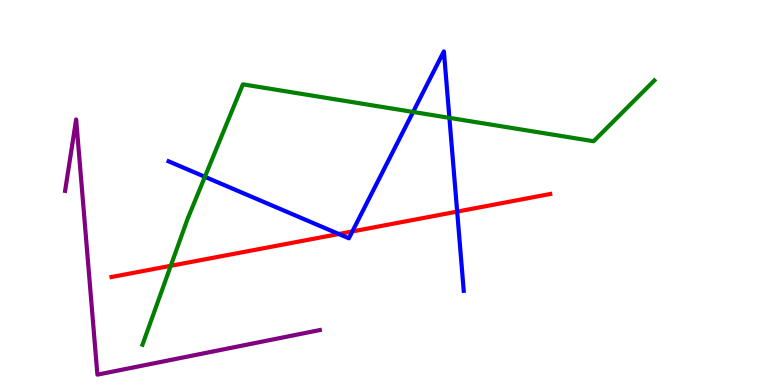[{'lines': ['blue', 'red'], 'intersections': [{'x': 4.37, 'y': 3.92}, {'x': 4.55, 'y': 3.99}, {'x': 5.9, 'y': 4.5}]}, {'lines': ['green', 'red'], 'intersections': [{'x': 2.2, 'y': 3.1}]}, {'lines': ['purple', 'red'], 'intersections': []}, {'lines': ['blue', 'green'], 'intersections': [{'x': 2.64, 'y': 5.41}, {'x': 5.33, 'y': 7.09}, {'x': 5.8, 'y': 6.94}]}, {'lines': ['blue', 'purple'], 'intersections': []}, {'lines': ['green', 'purple'], 'intersections': []}]